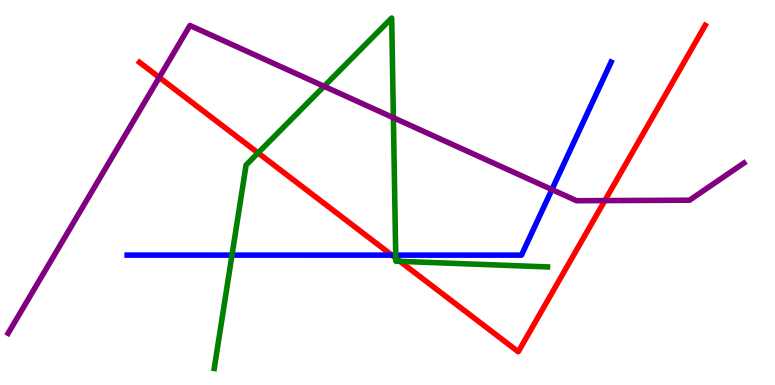[{'lines': ['blue', 'red'], 'intersections': [{'x': 5.06, 'y': 3.37}]}, {'lines': ['green', 'red'], 'intersections': [{'x': 3.33, 'y': 6.03}, {'x': 5.11, 'y': 3.3}, {'x': 5.16, 'y': 3.21}]}, {'lines': ['purple', 'red'], 'intersections': [{'x': 2.05, 'y': 7.99}, {'x': 7.8, 'y': 4.79}]}, {'lines': ['blue', 'green'], 'intersections': [{'x': 2.99, 'y': 3.37}, {'x': 5.11, 'y': 3.37}]}, {'lines': ['blue', 'purple'], 'intersections': [{'x': 7.12, 'y': 5.08}]}, {'lines': ['green', 'purple'], 'intersections': [{'x': 4.18, 'y': 7.76}, {'x': 5.08, 'y': 6.94}]}]